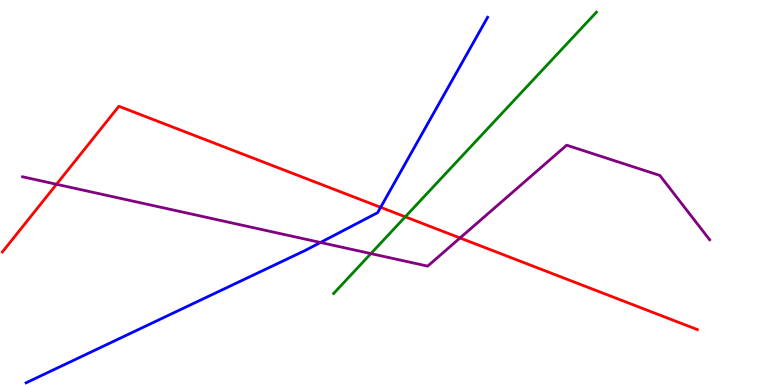[{'lines': ['blue', 'red'], 'intersections': [{'x': 4.91, 'y': 4.62}]}, {'lines': ['green', 'red'], 'intersections': [{'x': 5.23, 'y': 4.37}]}, {'lines': ['purple', 'red'], 'intersections': [{'x': 0.729, 'y': 5.21}, {'x': 5.94, 'y': 3.82}]}, {'lines': ['blue', 'green'], 'intersections': []}, {'lines': ['blue', 'purple'], 'intersections': [{'x': 4.14, 'y': 3.7}]}, {'lines': ['green', 'purple'], 'intersections': [{'x': 4.79, 'y': 3.41}]}]